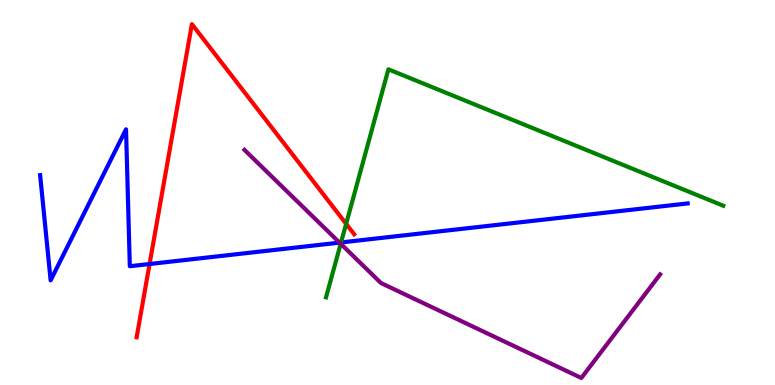[{'lines': ['blue', 'red'], 'intersections': [{'x': 1.93, 'y': 3.14}]}, {'lines': ['green', 'red'], 'intersections': [{'x': 4.47, 'y': 4.19}]}, {'lines': ['purple', 'red'], 'intersections': []}, {'lines': ['blue', 'green'], 'intersections': [{'x': 4.4, 'y': 3.7}]}, {'lines': ['blue', 'purple'], 'intersections': [{'x': 4.38, 'y': 3.7}]}, {'lines': ['green', 'purple'], 'intersections': [{'x': 4.4, 'y': 3.67}]}]